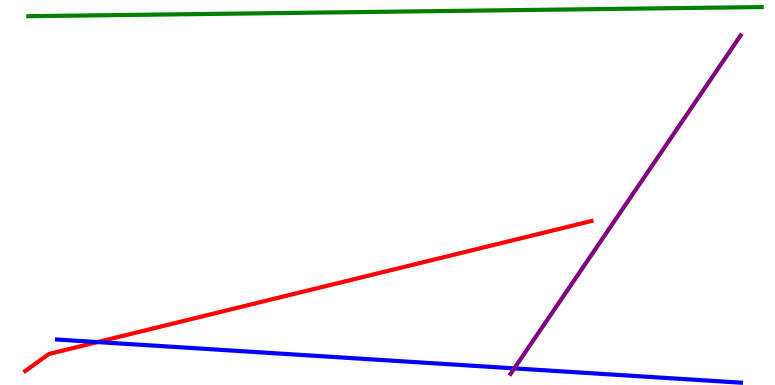[{'lines': ['blue', 'red'], 'intersections': [{'x': 1.26, 'y': 1.11}]}, {'lines': ['green', 'red'], 'intersections': []}, {'lines': ['purple', 'red'], 'intersections': []}, {'lines': ['blue', 'green'], 'intersections': []}, {'lines': ['blue', 'purple'], 'intersections': [{'x': 6.64, 'y': 0.432}]}, {'lines': ['green', 'purple'], 'intersections': []}]